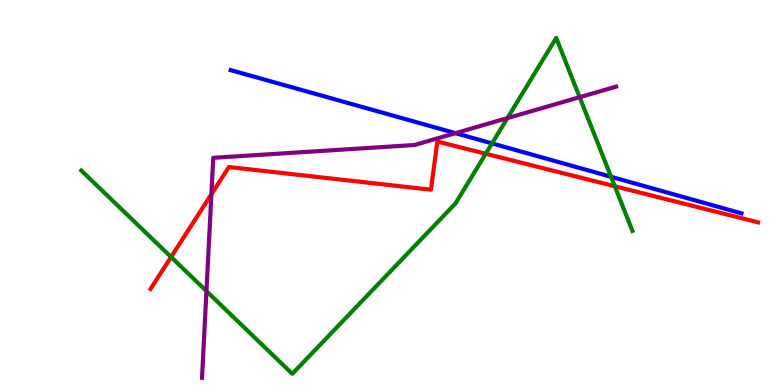[{'lines': ['blue', 'red'], 'intersections': []}, {'lines': ['green', 'red'], 'intersections': [{'x': 2.21, 'y': 3.32}, {'x': 6.27, 'y': 6.01}, {'x': 7.93, 'y': 5.16}]}, {'lines': ['purple', 'red'], 'intersections': [{'x': 2.73, 'y': 4.96}]}, {'lines': ['blue', 'green'], 'intersections': [{'x': 6.35, 'y': 6.28}, {'x': 7.88, 'y': 5.41}]}, {'lines': ['blue', 'purple'], 'intersections': [{'x': 5.88, 'y': 6.54}]}, {'lines': ['green', 'purple'], 'intersections': [{'x': 2.66, 'y': 2.44}, {'x': 6.55, 'y': 6.93}, {'x': 7.48, 'y': 7.48}]}]